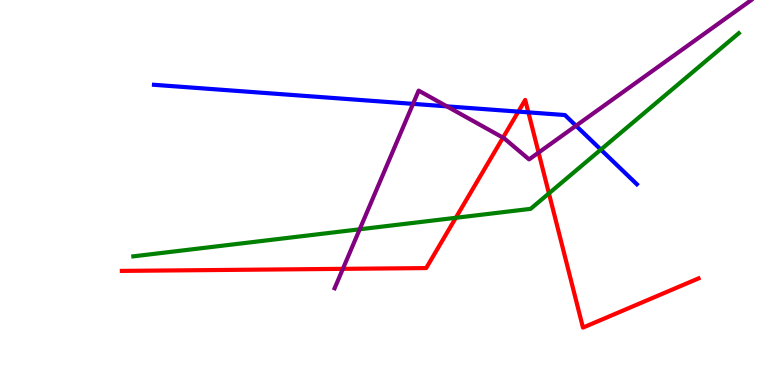[{'lines': ['blue', 'red'], 'intersections': [{'x': 6.69, 'y': 7.1}, {'x': 6.82, 'y': 7.08}]}, {'lines': ['green', 'red'], 'intersections': [{'x': 5.88, 'y': 4.34}, {'x': 7.08, 'y': 4.98}]}, {'lines': ['purple', 'red'], 'intersections': [{'x': 4.42, 'y': 3.02}, {'x': 6.49, 'y': 6.42}, {'x': 6.95, 'y': 6.04}]}, {'lines': ['blue', 'green'], 'intersections': [{'x': 7.75, 'y': 6.11}]}, {'lines': ['blue', 'purple'], 'intersections': [{'x': 5.33, 'y': 7.3}, {'x': 5.77, 'y': 7.24}, {'x': 7.43, 'y': 6.73}]}, {'lines': ['green', 'purple'], 'intersections': [{'x': 4.64, 'y': 4.04}]}]